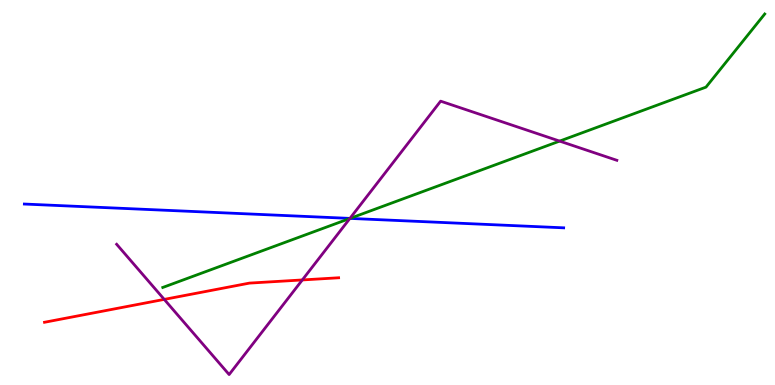[{'lines': ['blue', 'red'], 'intersections': []}, {'lines': ['green', 'red'], 'intersections': []}, {'lines': ['purple', 'red'], 'intersections': [{'x': 2.12, 'y': 2.22}, {'x': 3.9, 'y': 2.73}]}, {'lines': ['blue', 'green'], 'intersections': [{'x': 4.52, 'y': 4.33}]}, {'lines': ['blue', 'purple'], 'intersections': [{'x': 4.52, 'y': 4.33}]}, {'lines': ['green', 'purple'], 'intersections': [{'x': 4.51, 'y': 4.33}, {'x': 7.22, 'y': 6.33}]}]